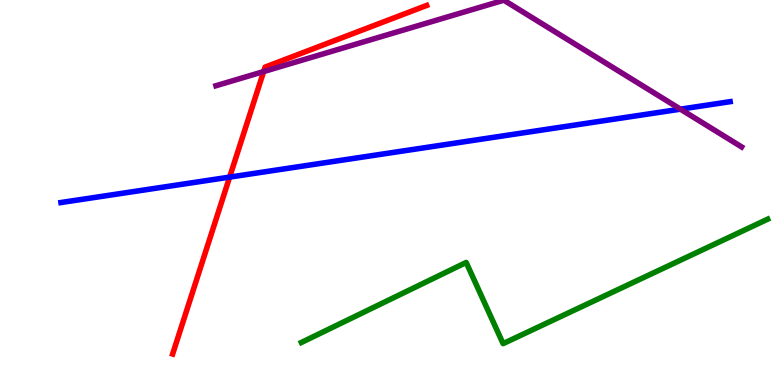[{'lines': ['blue', 'red'], 'intersections': [{'x': 2.96, 'y': 5.4}]}, {'lines': ['green', 'red'], 'intersections': []}, {'lines': ['purple', 'red'], 'intersections': [{'x': 3.4, 'y': 8.14}]}, {'lines': ['blue', 'green'], 'intersections': []}, {'lines': ['blue', 'purple'], 'intersections': [{'x': 8.78, 'y': 7.16}]}, {'lines': ['green', 'purple'], 'intersections': []}]